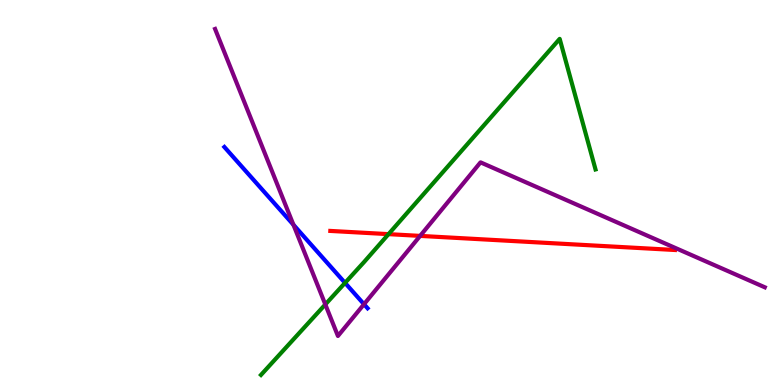[{'lines': ['blue', 'red'], 'intersections': []}, {'lines': ['green', 'red'], 'intersections': [{'x': 5.01, 'y': 3.92}]}, {'lines': ['purple', 'red'], 'intersections': [{'x': 5.42, 'y': 3.87}]}, {'lines': ['blue', 'green'], 'intersections': [{'x': 4.45, 'y': 2.65}]}, {'lines': ['blue', 'purple'], 'intersections': [{'x': 3.79, 'y': 4.16}, {'x': 4.7, 'y': 2.1}]}, {'lines': ['green', 'purple'], 'intersections': [{'x': 4.2, 'y': 2.09}]}]